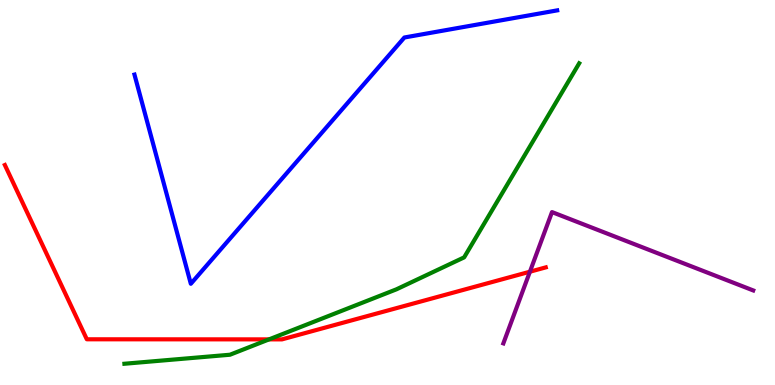[{'lines': ['blue', 'red'], 'intersections': []}, {'lines': ['green', 'red'], 'intersections': [{'x': 3.47, 'y': 1.18}]}, {'lines': ['purple', 'red'], 'intersections': [{'x': 6.84, 'y': 2.94}]}, {'lines': ['blue', 'green'], 'intersections': []}, {'lines': ['blue', 'purple'], 'intersections': []}, {'lines': ['green', 'purple'], 'intersections': []}]